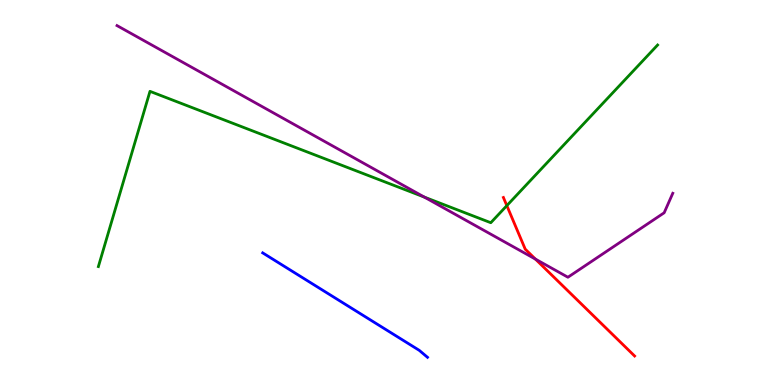[{'lines': ['blue', 'red'], 'intersections': []}, {'lines': ['green', 'red'], 'intersections': [{'x': 6.54, 'y': 4.66}]}, {'lines': ['purple', 'red'], 'intersections': [{'x': 6.91, 'y': 3.27}]}, {'lines': ['blue', 'green'], 'intersections': []}, {'lines': ['blue', 'purple'], 'intersections': []}, {'lines': ['green', 'purple'], 'intersections': [{'x': 5.47, 'y': 4.88}]}]